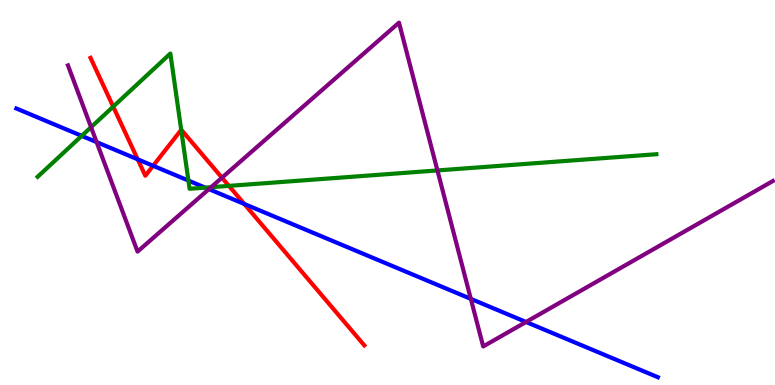[{'lines': ['blue', 'red'], 'intersections': [{'x': 1.78, 'y': 5.86}, {'x': 1.98, 'y': 5.69}, {'x': 3.15, 'y': 4.7}]}, {'lines': ['green', 'red'], 'intersections': [{'x': 1.46, 'y': 7.23}, {'x': 2.34, 'y': 6.63}, {'x': 2.95, 'y': 5.17}]}, {'lines': ['purple', 'red'], 'intersections': [{'x': 2.86, 'y': 5.38}]}, {'lines': ['blue', 'green'], 'intersections': [{'x': 1.05, 'y': 6.47}, {'x': 2.43, 'y': 5.31}, {'x': 2.65, 'y': 5.13}]}, {'lines': ['blue', 'purple'], 'intersections': [{'x': 1.25, 'y': 6.31}, {'x': 2.7, 'y': 5.09}, {'x': 6.08, 'y': 2.24}, {'x': 6.79, 'y': 1.64}]}, {'lines': ['green', 'purple'], 'intersections': [{'x': 1.17, 'y': 6.7}, {'x': 2.72, 'y': 5.14}, {'x': 5.64, 'y': 5.57}]}]